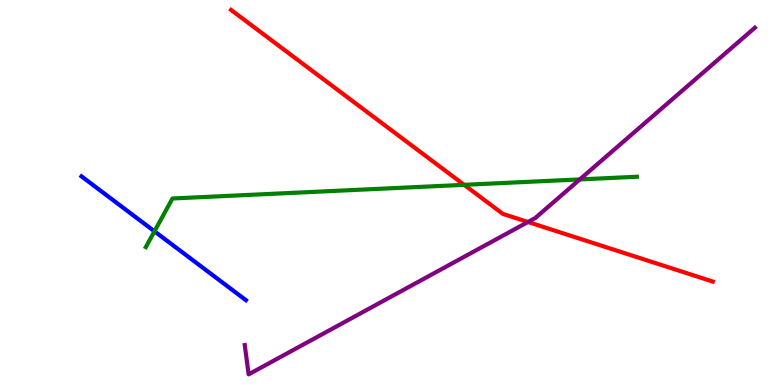[{'lines': ['blue', 'red'], 'intersections': []}, {'lines': ['green', 'red'], 'intersections': [{'x': 5.99, 'y': 5.2}]}, {'lines': ['purple', 'red'], 'intersections': [{'x': 6.81, 'y': 4.23}]}, {'lines': ['blue', 'green'], 'intersections': [{'x': 1.99, 'y': 3.99}]}, {'lines': ['blue', 'purple'], 'intersections': []}, {'lines': ['green', 'purple'], 'intersections': [{'x': 7.48, 'y': 5.34}]}]